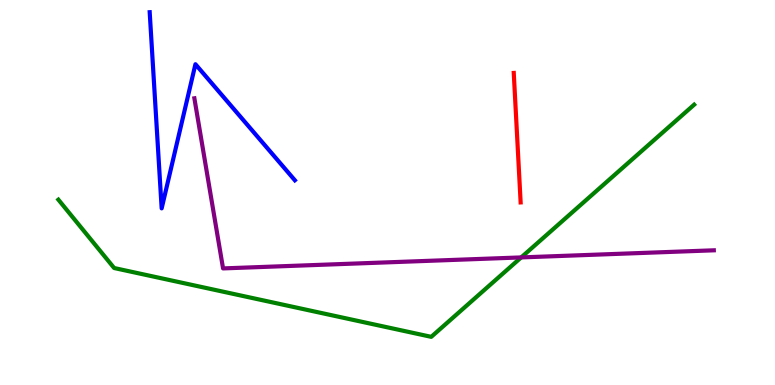[{'lines': ['blue', 'red'], 'intersections': []}, {'lines': ['green', 'red'], 'intersections': []}, {'lines': ['purple', 'red'], 'intersections': []}, {'lines': ['blue', 'green'], 'intersections': []}, {'lines': ['blue', 'purple'], 'intersections': []}, {'lines': ['green', 'purple'], 'intersections': [{'x': 6.73, 'y': 3.31}]}]